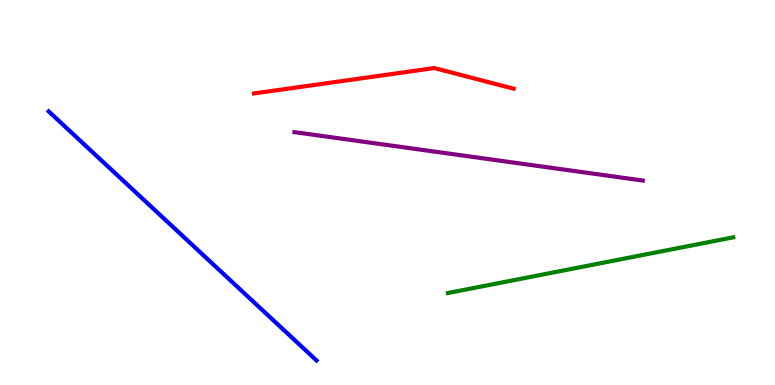[{'lines': ['blue', 'red'], 'intersections': []}, {'lines': ['green', 'red'], 'intersections': []}, {'lines': ['purple', 'red'], 'intersections': []}, {'lines': ['blue', 'green'], 'intersections': []}, {'lines': ['blue', 'purple'], 'intersections': []}, {'lines': ['green', 'purple'], 'intersections': []}]